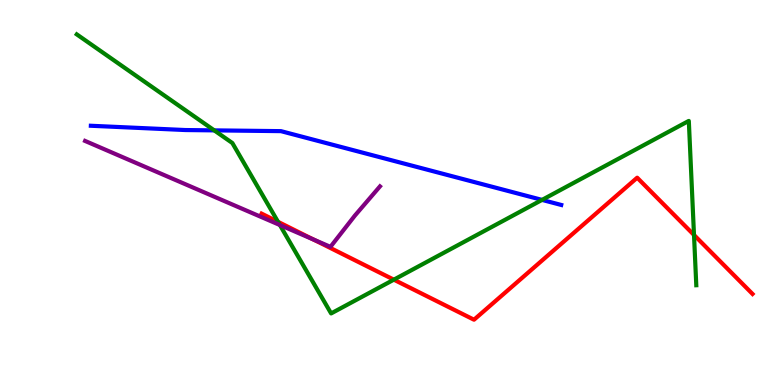[{'lines': ['blue', 'red'], 'intersections': []}, {'lines': ['green', 'red'], 'intersections': [{'x': 3.59, 'y': 4.24}, {'x': 5.08, 'y': 2.74}, {'x': 8.95, 'y': 3.9}]}, {'lines': ['purple', 'red'], 'intersections': [{'x': 4.04, 'y': 3.78}]}, {'lines': ['blue', 'green'], 'intersections': [{'x': 2.76, 'y': 6.61}, {'x': 6.99, 'y': 4.81}]}, {'lines': ['blue', 'purple'], 'intersections': []}, {'lines': ['green', 'purple'], 'intersections': [{'x': 3.61, 'y': 4.16}]}]